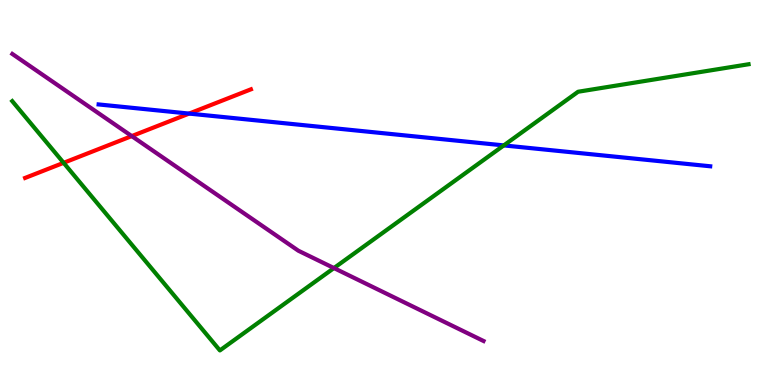[{'lines': ['blue', 'red'], 'intersections': [{'x': 2.44, 'y': 7.05}]}, {'lines': ['green', 'red'], 'intersections': [{'x': 0.821, 'y': 5.77}]}, {'lines': ['purple', 'red'], 'intersections': [{'x': 1.7, 'y': 6.47}]}, {'lines': ['blue', 'green'], 'intersections': [{'x': 6.5, 'y': 6.22}]}, {'lines': ['blue', 'purple'], 'intersections': []}, {'lines': ['green', 'purple'], 'intersections': [{'x': 4.31, 'y': 3.04}]}]